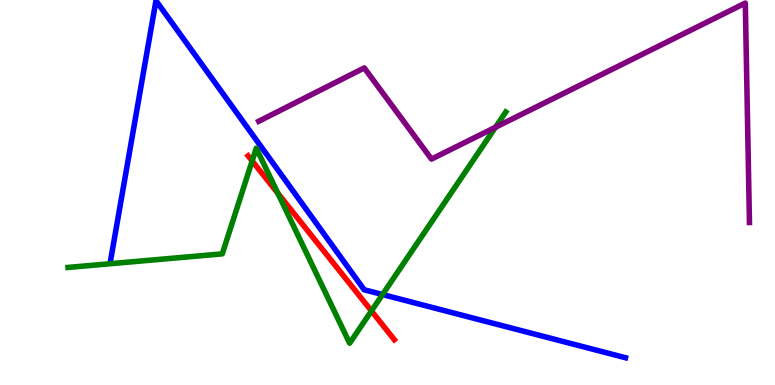[{'lines': ['blue', 'red'], 'intersections': []}, {'lines': ['green', 'red'], 'intersections': [{'x': 3.25, 'y': 5.82}, {'x': 3.59, 'y': 4.98}, {'x': 4.79, 'y': 1.92}]}, {'lines': ['purple', 'red'], 'intersections': []}, {'lines': ['blue', 'green'], 'intersections': [{'x': 4.94, 'y': 2.35}]}, {'lines': ['blue', 'purple'], 'intersections': []}, {'lines': ['green', 'purple'], 'intersections': [{'x': 6.39, 'y': 6.69}]}]